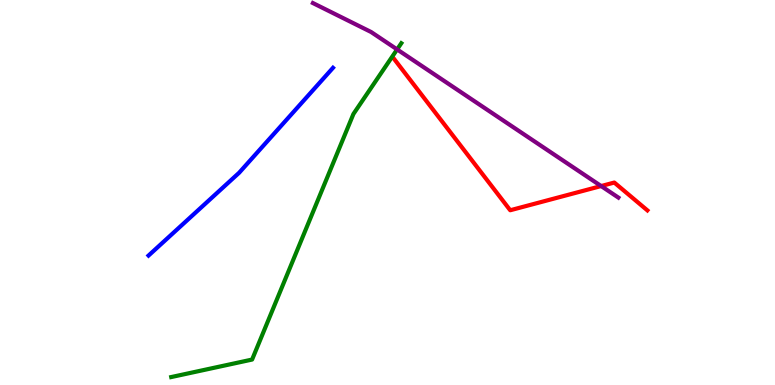[{'lines': ['blue', 'red'], 'intersections': []}, {'lines': ['green', 'red'], 'intersections': []}, {'lines': ['purple', 'red'], 'intersections': [{'x': 7.76, 'y': 5.17}]}, {'lines': ['blue', 'green'], 'intersections': []}, {'lines': ['blue', 'purple'], 'intersections': []}, {'lines': ['green', 'purple'], 'intersections': [{'x': 5.12, 'y': 8.72}]}]